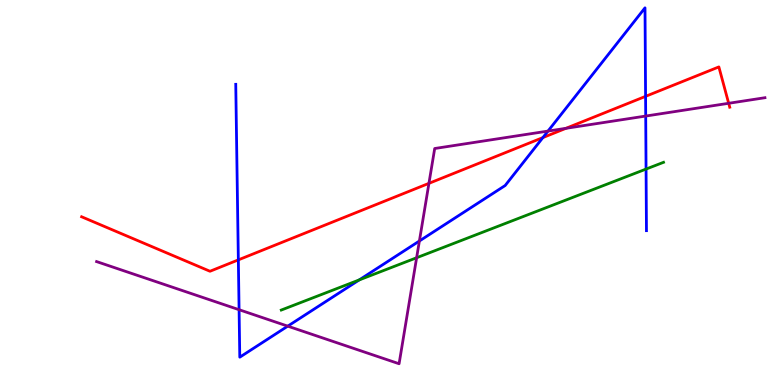[{'lines': ['blue', 'red'], 'intersections': [{'x': 3.08, 'y': 3.25}, {'x': 7.0, 'y': 6.43}, {'x': 8.33, 'y': 7.5}]}, {'lines': ['green', 'red'], 'intersections': []}, {'lines': ['purple', 'red'], 'intersections': [{'x': 5.53, 'y': 5.24}, {'x': 7.3, 'y': 6.67}, {'x': 9.4, 'y': 7.32}]}, {'lines': ['blue', 'green'], 'intersections': [{'x': 4.63, 'y': 2.73}, {'x': 8.34, 'y': 5.61}]}, {'lines': ['blue', 'purple'], 'intersections': [{'x': 3.08, 'y': 1.96}, {'x': 3.71, 'y': 1.53}, {'x': 5.41, 'y': 3.74}, {'x': 7.07, 'y': 6.6}, {'x': 8.33, 'y': 6.99}]}, {'lines': ['green', 'purple'], 'intersections': [{'x': 5.38, 'y': 3.31}]}]